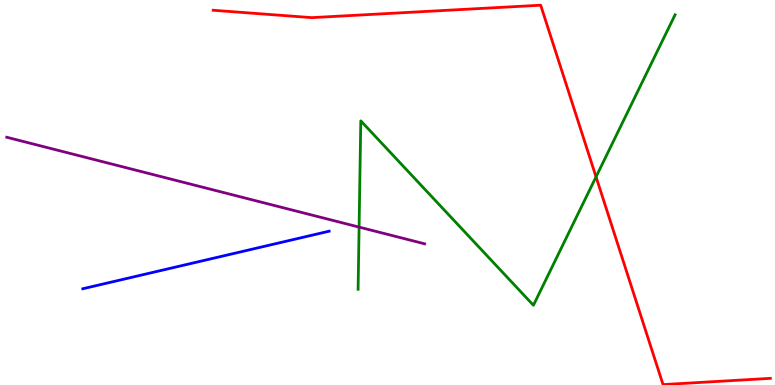[{'lines': ['blue', 'red'], 'intersections': []}, {'lines': ['green', 'red'], 'intersections': [{'x': 7.69, 'y': 5.41}]}, {'lines': ['purple', 'red'], 'intersections': []}, {'lines': ['blue', 'green'], 'intersections': []}, {'lines': ['blue', 'purple'], 'intersections': []}, {'lines': ['green', 'purple'], 'intersections': [{'x': 4.63, 'y': 4.1}]}]